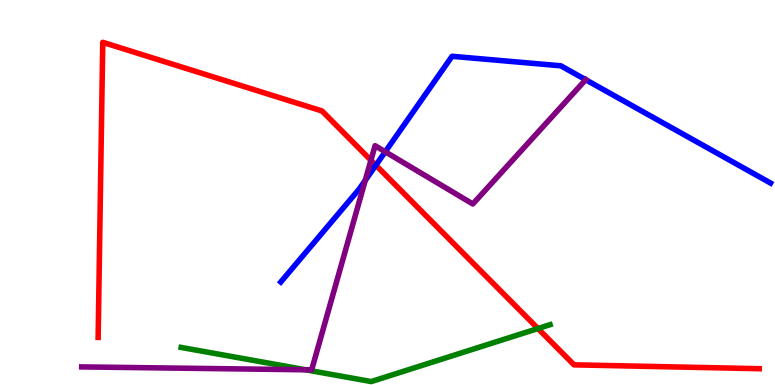[{'lines': ['blue', 'red'], 'intersections': [{'x': 4.85, 'y': 5.71}]}, {'lines': ['green', 'red'], 'intersections': [{'x': 6.94, 'y': 1.47}]}, {'lines': ['purple', 'red'], 'intersections': [{'x': 4.79, 'y': 5.84}]}, {'lines': ['blue', 'green'], 'intersections': []}, {'lines': ['blue', 'purple'], 'intersections': [{'x': 4.71, 'y': 5.31}, {'x': 4.97, 'y': 6.06}, {'x': 7.56, 'y': 7.93}]}, {'lines': ['green', 'purple'], 'intersections': [{'x': 3.94, 'y': 0.395}]}]